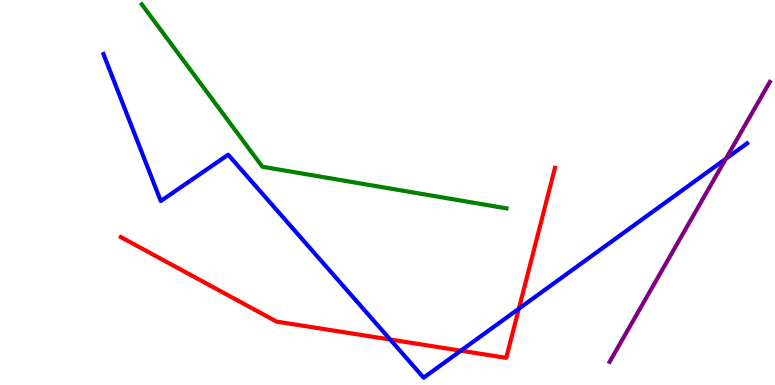[{'lines': ['blue', 'red'], 'intersections': [{'x': 5.03, 'y': 1.18}, {'x': 5.95, 'y': 0.892}, {'x': 6.69, 'y': 1.98}]}, {'lines': ['green', 'red'], 'intersections': []}, {'lines': ['purple', 'red'], 'intersections': []}, {'lines': ['blue', 'green'], 'intersections': []}, {'lines': ['blue', 'purple'], 'intersections': [{'x': 9.37, 'y': 5.88}]}, {'lines': ['green', 'purple'], 'intersections': []}]